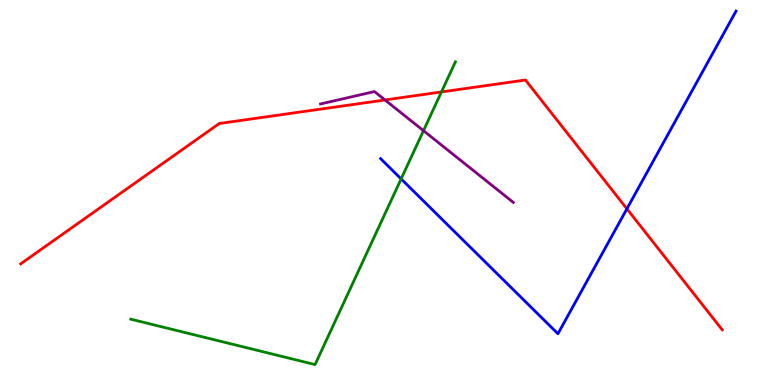[{'lines': ['blue', 'red'], 'intersections': [{'x': 8.09, 'y': 4.58}]}, {'lines': ['green', 'red'], 'intersections': [{'x': 5.7, 'y': 7.61}]}, {'lines': ['purple', 'red'], 'intersections': [{'x': 4.97, 'y': 7.4}]}, {'lines': ['blue', 'green'], 'intersections': [{'x': 5.18, 'y': 5.35}]}, {'lines': ['blue', 'purple'], 'intersections': []}, {'lines': ['green', 'purple'], 'intersections': [{'x': 5.46, 'y': 6.61}]}]